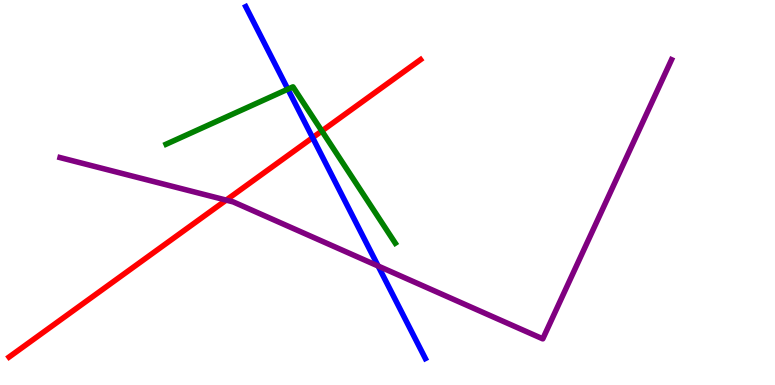[{'lines': ['blue', 'red'], 'intersections': [{'x': 4.03, 'y': 6.42}]}, {'lines': ['green', 'red'], 'intersections': [{'x': 4.15, 'y': 6.6}]}, {'lines': ['purple', 'red'], 'intersections': [{'x': 2.92, 'y': 4.8}]}, {'lines': ['blue', 'green'], 'intersections': [{'x': 3.71, 'y': 7.68}]}, {'lines': ['blue', 'purple'], 'intersections': [{'x': 4.88, 'y': 3.09}]}, {'lines': ['green', 'purple'], 'intersections': []}]